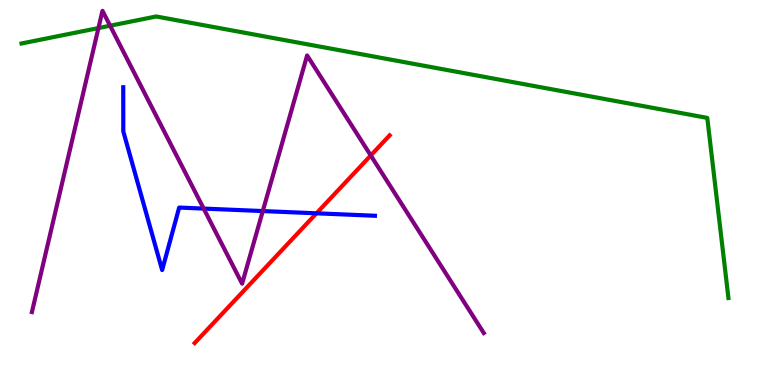[{'lines': ['blue', 'red'], 'intersections': [{'x': 4.08, 'y': 4.46}]}, {'lines': ['green', 'red'], 'intersections': []}, {'lines': ['purple', 'red'], 'intersections': [{'x': 4.78, 'y': 5.96}]}, {'lines': ['blue', 'green'], 'intersections': []}, {'lines': ['blue', 'purple'], 'intersections': [{'x': 2.63, 'y': 4.58}, {'x': 3.39, 'y': 4.52}]}, {'lines': ['green', 'purple'], 'intersections': [{'x': 1.27, 'y': 9.27}, {'x': 1.42, 'y': 9.33}]}]